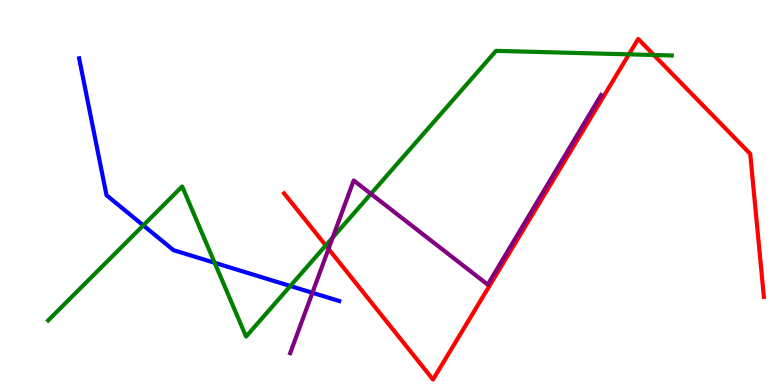[{'lines': ['blue', 'red'], 'intersections': []}, {'lines': ['green', 'red'], 'intersections': [{'x': 4.2, 'y': 3.62}, {'x': 8.12, 'y': 8.59}, {'x': 8.44, 'y': 8.57}]}, {'lines': ['purple', 'red'], 'intersections': [{'x': 4.24, 'y': 3.54}]}, {'lines': ['blue', 'green'], 'intersections': [{'x': 1.85, 'y': 4.15}, {'x': 2.77, 'y': 3.17}, {'x': 3.75, 'y': 2.57}]}, {'lines': ['blue', 'purple'], 'intersections': [{'x': 4.03, 'y': 2.4}]}, {'lines': ['green', 'purple'], 'intersections': [{'x': 4.29, 'y': 3.83}, {'x': 4.79, 'y': 4.96}]}]